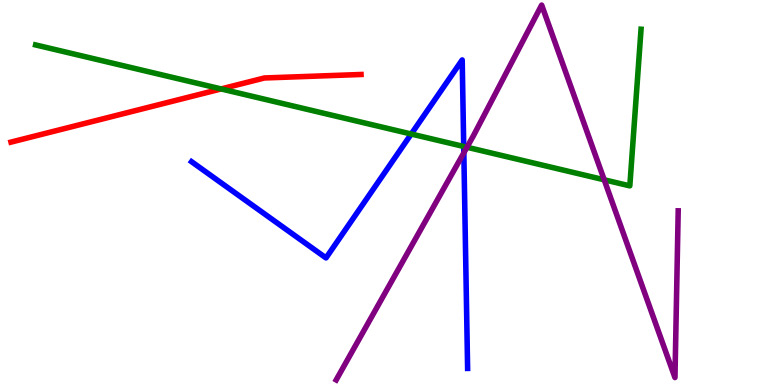[{'lines': ['blue', 'red'], 'intersections': []}, {'lines': ['green', 'red'], 'intersections': [{'x': 2.85, 'y': 7.69}]}, {'lines': ['purple', 'red'], 'intersections': []}, {'lines': ['blue', 'green'], 'intersections': [{'x': 5.31, 'y': 6.52}, {'x': 5.98, 'y': 6.2}]}, {'lines': ['blue', 'purple'], 'intersections': [{'x': 5.98, 'y': 6.03}]}, {'lines': ['green', 'purple'], 'intersections': [{'x': 6.03, 'y': 6.18}, {'x': 7.8, 'y': 5.33}]}]